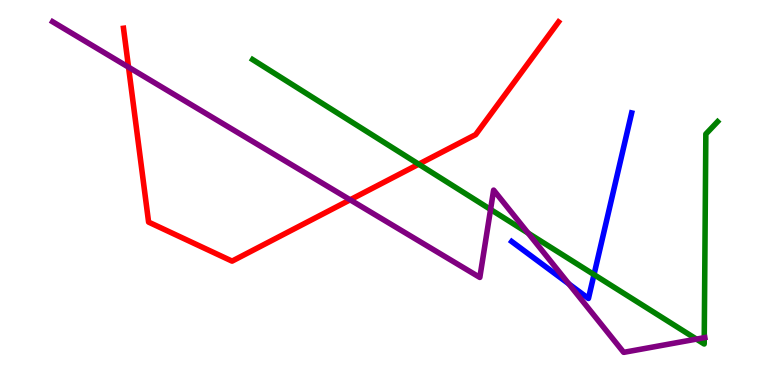[{'lines': ['blue', 'red'], 'intersections': []}, {'lines': ['green', 'red'], 'intersections': [{'x': 5.4, 'y': 5.74}]}, {'lines': ['purple', 'red'], 'intersections': [{'x': 1.66, 'y': 8.25}, {'x': 4.52, 'y': 4.81}]}, {'lines': ['blue', 'green'], 'intersections': [{'x': 7.66, 'y': 2.87}]}, {'lines': ['blue', 'purple'], 'intersections': [{'x': 7.34, 'y': 2.63}]}, {'lines': ['green', 'purple'], 'intersections': [{'x': 6.33, 'y': 4.56}, {'x': 6.81, 'y': 3.95}, {'x': 8.99, 'y': 1.19}, {'x': 9.09, 'y': 1.23}]}]